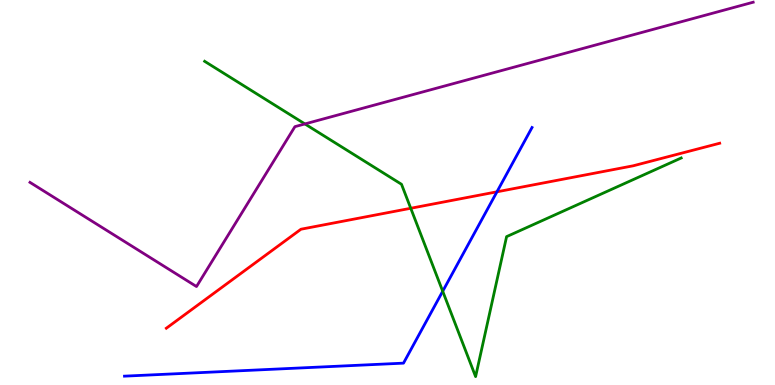[{'lines': ['blue', 'red'], 'intersections': [{'x': 6.41, 'y': 5.02}]}, {'lines': ['green', 'red'], 'intersections': [{'x': 5.3, 'y': 4.59}]}, {'lines': ['purple', 'red'], 'intersections': []}, {'lines': ['blue', 'green'], 'intersections': [{'x': 5.71, 'y': 2.44}]}, {'lines': ['blue', 'purple'], 'intersections': []}, {'lines': ['green', 'purple'], 'intersections': [{'x': 3.93, 'y': 6.78}]}]